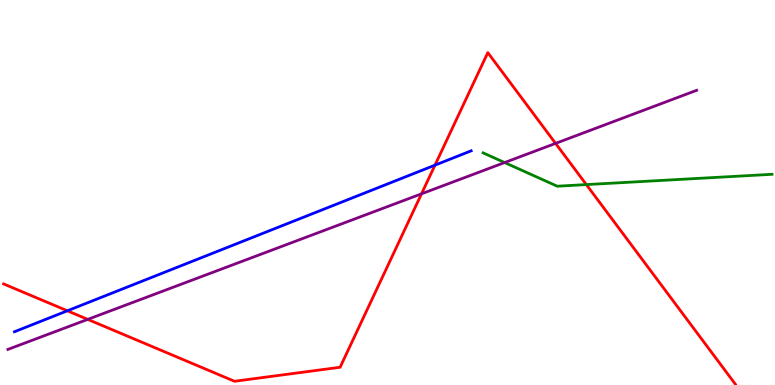[{'lines': ['blue', 'red'], 'intersections': [{'x': 0.869, 'y': 1.93}, {'x': 5.61, 'y': 5.71}]}, {'lines': ['green', 'red'], 'intersections': [{'x': 7.57, 'y': 5.21}]}, {'lines': ['purple', 'red'], 'intersections': [{'x': 1.13, 'y': 1.7}, {'x': 5.44, 'y': 4.97}, {'x': 7.17, 'y': 6.28}]}, {'lines': ['blue', 'green'], 'intersections': []}, {'lines': ['blue', 'purple'], 'intersections': []}, {'lines': ['green', 'purple'], 'intersections': [{'x': 6.51, 'y': 5.78}]}]